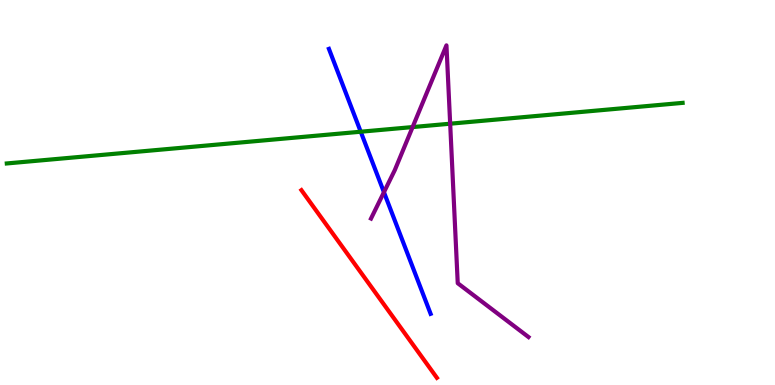[{'lines': ['blue', 'red'], 'intersections': []}, {'lines': ['green', 'red'], 'intersections': []}, {'lines': ['purple', 'red'], 'intersections': []}, {'lines': ['blue', 'green'], 'intersections': [{'x': 4.65, 'y': 6.58}]}, {'lines': ['blue', 'purple'], 'intersections': [{'x': 4.95, 'y': 5.01}]}, {'lines': ['green', 'purple'], 'intersections': [{'x': 5.32, 'y': 6.7}, {'x': 5.81, 'y': 6.79}]}]